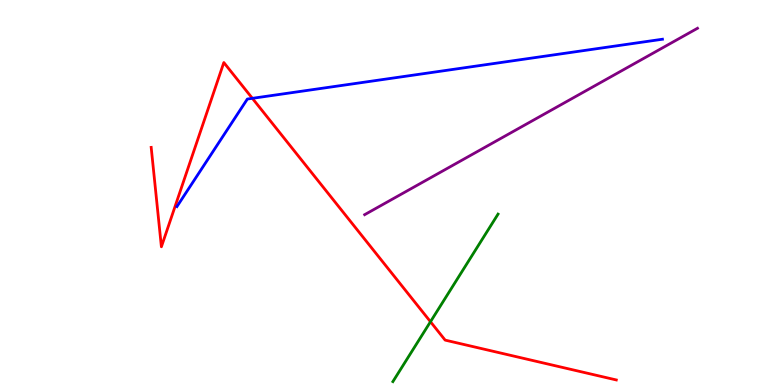[{'lines': ['blue', 'red'], 'intersections': [{'x': 3.26, 'y': 7.45}]}, {'lines': ['green', 'red'], 'intersections': [{'x': 5.55, 'y': 1.64}]}, {'lines': ['purple', 'red'], 'intersections': []}, {'lines': ['blue', 'green'], 'intersections': []}, {'lines': ['blue', 'purple'], 'intersections': []}, {'lines': ['green', 'purple'], 'intersections': []}]